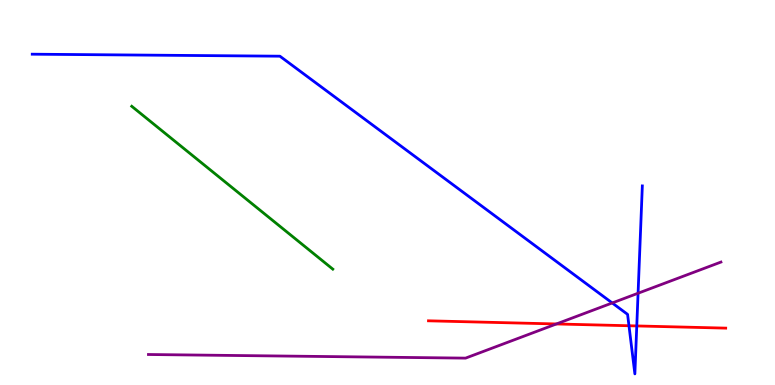[{'lines': ['blue', 'red'], 'intersections': [{'x': 8.12, 'y': 1.54}, {'x': 8.22, 'y': 1.53}]}, {'lines': ['green', 'red'], 'intersections': []}, {'lines': ['purple', 'red'], 'intersections': [{'x': 7.18, 'y': 1.59}]}, {'lines': ['blue', 'green'], 'intersections': []}, {'lines': ['blue', 'purple'], 'intersections': [{'x': 7.9, 'y': 2.13}, {'x': 8.23, 'y': 2.38}]}, {'lines': ['green', 'purple'], 'intersections': []}]